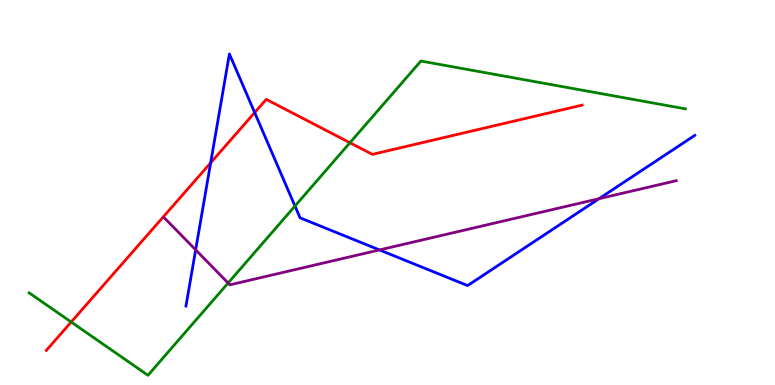[{'lines': ['blue', 'red'], 'intersections': [{'x': 2.72, 'y': 5.77}, {'x': 3.29, 'y': 7.08}]}, {'lines': ['green', 'red'], 'intersections': [{'x': 0.919, 'y': 1.64}, {'x': 4.52, 'y': 6.29}]}, {'lines': ['purple', 'red'], 'intersections': []}, {'lines': ['blue', 'green'], 'intersections': [{'x': 3.81, 'y': 4.65}]}, {'lines': ['blue', 'purple'], 'intersections': [{'x': 2.52, 'y': 3.51}, {'x': 4.9, 'y': 3.51}, {'x': 7.73, 'y': 4.84}]}, {'lines': ['green', 'purple'], 'intersections': [{'x': 2.94, 'y': 2.65}]}]